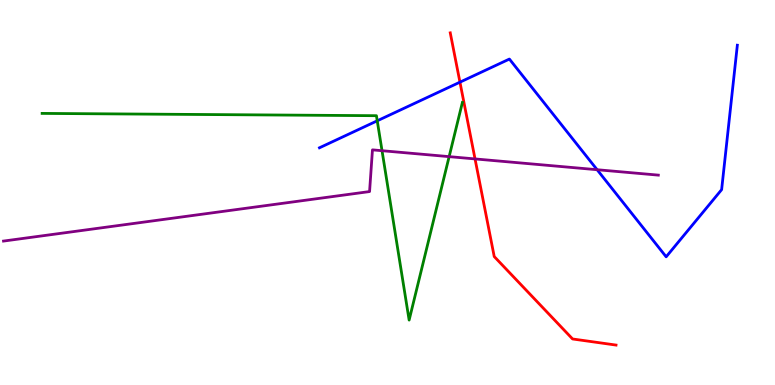[{'lines': ['blue', 'red'], 'intersections': [{'x': 5.93, 'y': 7.87}]}, {'lines': ['green', 'red'], 'intersections': []}, {'lines': ['purple', 'red'], 'intersections': [{'x': 6.13, 'y': 5.87}]}, {'lines': ['blue', 'green'], 'intersections': [{'x': 4.87, 'y': 6.86}]}, {'lines': ['blue', 'purple'], 'intersections': [{'x': 7.7, 'y': 5.59}]}, {'lines': ['green', 'purple'], 'intersections': [{'x': 4.93, 'y': 6.09}, {'x': 5.8, 'y': 5.93}]}]